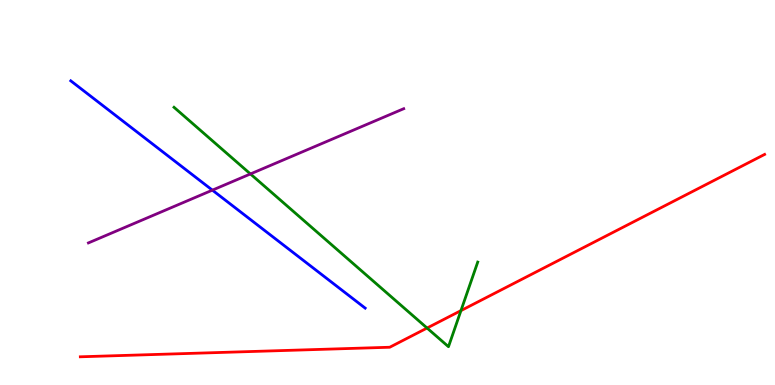[{'lines': ['blue', 'red'], 'intersections': []}, {'lines': ['green', 'red'], 'intersections': [{'x': 5.51, 'y': 1.48}, {'x': 5.95, 'y': 1.93}]}, {'lines': ['purple', 'red'], 'intersections': []}, {'lines': ['blue', 'green'], 'intersections': []}, {'lines': ['blue', 'purple'], 'intersections': [{'x': 2.74, 'y': 5.06}]}, {'lines': ['green', 'purple'], 'intersections': [{'x': 3.23, 'y': 5.48}]}]